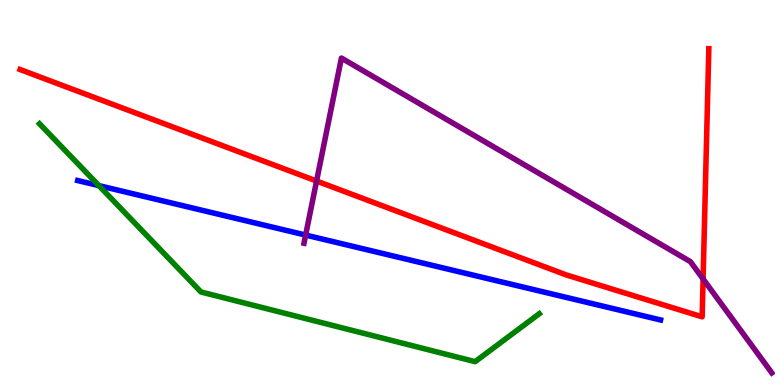[{'lines': ['blue', 'red'], 'intersections': []}, {'lines': ['green', 'red'], 'intersections': []}, {'lines': ['purple', 'red'], 'intersections': [{'x': 4.08, 'y': 5.3}, {'x': 9.07, 'y': 2.75}]}, {'lines': ['blue', 'green'], 'intersections': [{'x': 1.28, 'y': 5.18}]}, {'lines': ['blue', 'purple'], 'intersections': [{'x': 3.94, 'y': 3.89}]}, {'lines': ['green', 'purple'], 'intersections': []}]